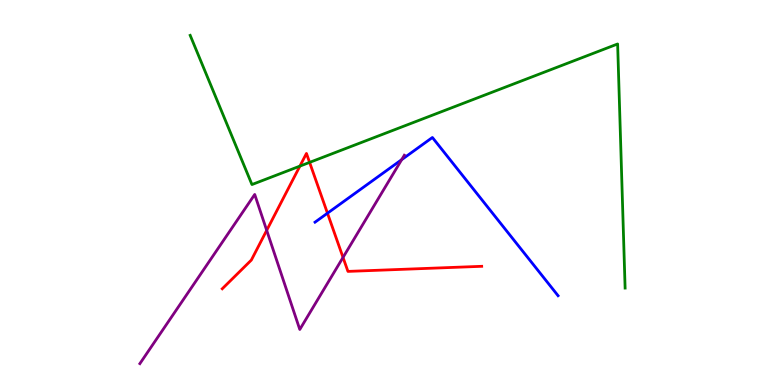[{'lines': ['blue', 'red'], 'intersections': [{'x': 4.23, 'y': 4.46}]}, {'lines': ['green', 'red'], 'intersections': [{'x': 3.87, 'y': 5.69}, {'x': 3.99, 'y': 5.78}]}, {'lines': ['purple', 'red'], 'intersections': [{'x': 3.44, 'y': 4.02}, {'x': 4.43, 'y': 3.31}]}, {'lines': ['blue', 'green'], 'intersections': []}, {'lines': ['blue', 'purple'], 'intersections': [{'x': 5.18, 'y': 5.85}]}, {'lines': ['green', 'purple'], 'intersections': []}]